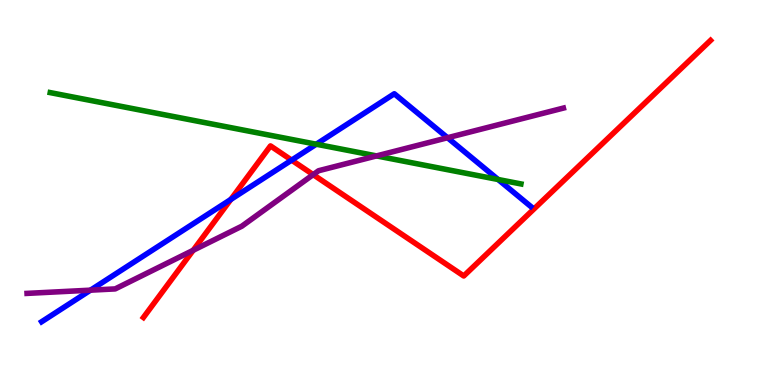[{'lines': ['blue', 'red'], 'intersections': [{'x': 2.98, 'y': 4.82}, {'x': 3.76, 'y': 5.84}]}, {'lines': ['green', 'red'], 'intersections': []}, {'lines': ['purple', 'red'], 'intersections': [{'x': 2.49, 'y': 3.5}, {'x': 4.04, 'y': 5.46}]}, {'lines': ['blue', 'green'], 'intersections': [{'x': 4.08, 'y': 6.25}, {'x': 6.43, 'y': 5.34}]}, {'lines': ['blue', 'purple'], 'intersections': [{'x': 1.17, 'y': 2.46}, {'x': 5.77, 'y': 6.42}]}, {'lines': ['green', 'purple'], 'intersections': [{'x': 4.86, 'y': 5.95}]}]